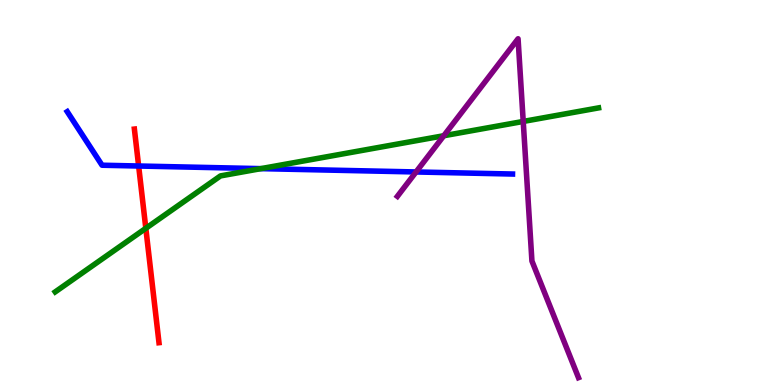[{'lines': ['blue', 'red'], 'intersections': [{'x': 1.79, 'y': 5.69}]}, {'lines': ['green', 'red'], 'intersections': [{'x': 1.88, 'y': 4.07}]}, {'lines': ['purple', 'red'], 'intersections': []}, {'lines': ['blue', 'green'], 'intersections': [{'x': 3.37, 'y': 5.62}]}, {'lines': ['blue', 'purple'], 'intersections': [{'x': 5.37, 'y': 5.53}]}, {'lines': ['green', 'purple'], 'intersections': [{'x': 5.73, 'y': 6.47}, {'x': 6.75, 'y': 6.85}]}]